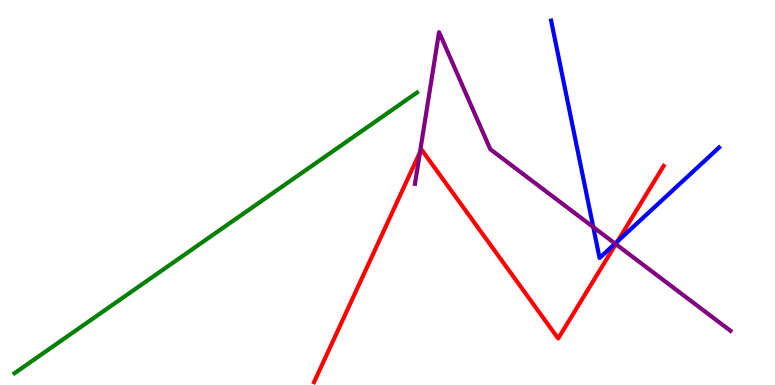[{'lines': ['blue', 'red'], 'intersections': [{'x': 7.97, 'y': 3.73}]}, {'lines': ['green', 'red'], 'intersections': []}, {'lines': ['purple', 'red'], 'intersections': [{'x': 5.42, 'y': 6.05}, {'x': 7.95, 'y': 3.66}]}, {'lines': ['blue', 'green'], 'intersections': []}, {'lines': ['blue', 'purple'], 'intersections': [{'x': 7.66, 'y': 4.1}, {'x': 7.94, 'y': 3.67}]}, {'lines': ['green', 'purple'], 'intersections': []}]